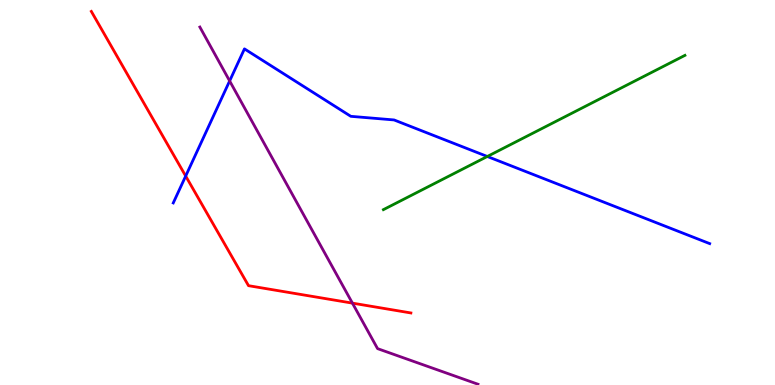[{'lines': ['blue', 'red'], 'intersections': [{'x': 2.4, 'y': 5.43}]}, {'lines': ['green', 'red'], 'intersections': []}, {'lines': ['purple', 'red'], 'intersections': [{'x': 4.55, 'y': 2.13}]}, {'lines': ['blue', 'green'], 'intersections': [{'x': 6.29, 'y': 5.94}]}, {'lines': ['blue', 'purple'], 'intersections': [{'x': 2.96, 'y': 7.9}]}, {'lines': ['green', 'purple'], 'intersections': []}]